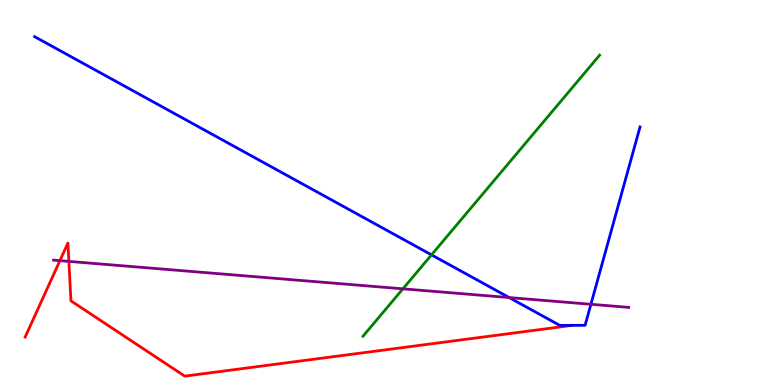[{'lines': ['blue', 'red'], 'intersections': []}, {'lines': ['green', 'red'], 'intersections': []}, {'lines': ['purple', 'red'], 'intersections': [{'x': 0.773, 'y': 3.23}, {'x': 0.889, 'y': 3.21}]}, {'lines': ['blue', 'green'], 'intersections': [{'x': 5.57, 'y': 3.38}]}, {'lines': ['blue', 'purple'], 'intersections': [{'x': 6.57, 'y': 2.27}, {'x': 7.62, 'y': 2.1}]}, {'lines': ['green', 'purple'], 'intersections': [{'x': 5.2, 'y': 2.5}]}]